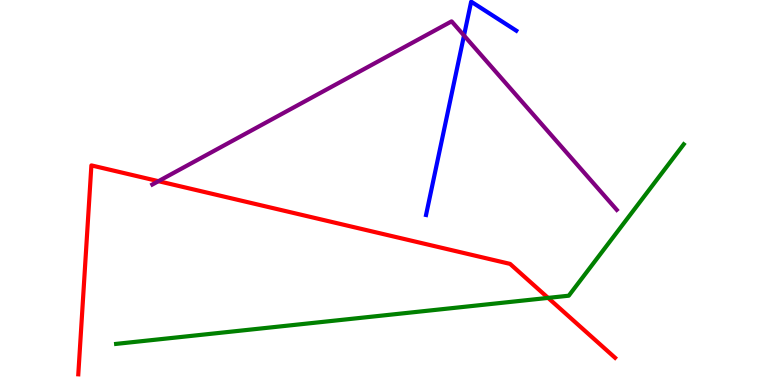[{'lines': ['blue', 'red'], 'intersections': []}, {'lines': ['green', 'red'], 'intersections': [{'x': 7.07, 'y': 2.26}]}, {'lines': ['purple', 'red'], 'intersections': [{'x': 2.04, 'y': 5.29}]}, {'lines': ['blue', 'green'], 'intersections': []}, {'lines': ['blue', 'purple'], 'intersections': [{'x': 5.99, 'y': 9.08}]}, {'lines': ['green', 'purple'], 'intersections': []}]